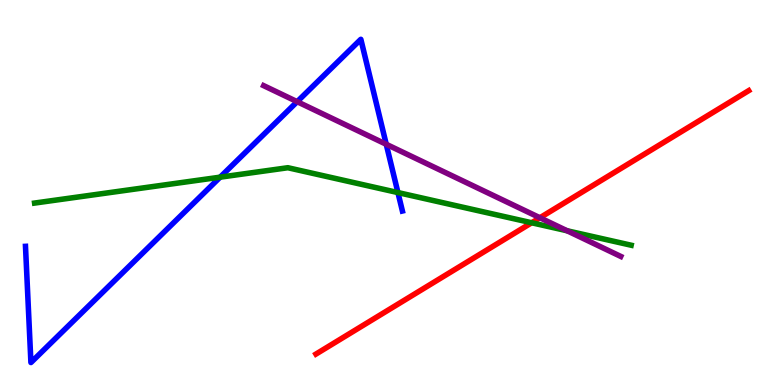[{'lines': ['blue', 'red'], 'intersections': []}, {'lines': ['green', 'red'], 'intersections': [{'x': 6.86, 'y': 4.21}]}, {'lines': ['purple', 'red'], 'intersections': [{'x': 6.97, 'y': 4.34}]}, {'lines': ['blue', 'green'], 'intersections': [{'x': 2.84, 'y': 5.4}, {'x': 5.13, 'y': 5.0}]}, {'lines': ['blue', 'purple'], 'intersections': [{'x': 3.83, 'y': 7.36}, {'x': 4.98, 'y': 6.25}]}, {'lines': ['green', 'purple'], 'intersections': [{'x': 7.32, 'y': 4.01}]}]